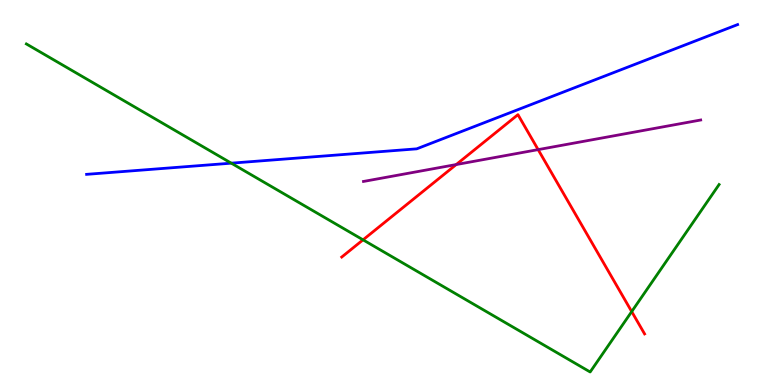[{'lines': ['blue', 'red'], 'intersections': []}, {'lines': ['green', 'red'], 'intersections': [{'x': 4.68, 'y': 3.77}, {'x': 8.15, 'y': 1.91}]}, {'lines': ['purple', 'red'], 'intersections': [{'x': 5.89, 'y': 5.73}, {'x': 6.94, 'y': 6.11}]}, {'lines': ['blue', 'green'], 'intersections': [{'x': 2.98, 'y': 5.76}]}, {'lines': ['blue', 'purple'], 'intersections': []}, {'lines': ['green', 'purple'], 'intersections': []}]